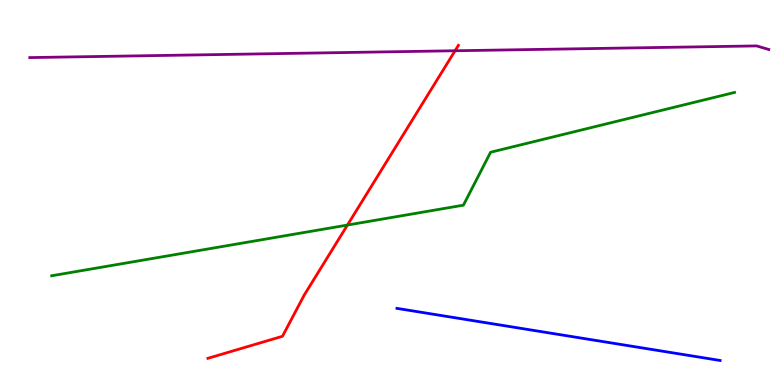[{'lines': ['blue', 'red'], 'intersections': []}, {'lines': ['green', 'red'], 'intersections': [{'x': 4.48, 'y': 4.15}]}, {'lines': ['purple', 'red'], 'intersections': [{'x': 5.87, 'y': 8.68}]}, {'lines': ['blue', 'green'], 'intersections': []}, {'lines': ['blue', 'purple'], 'intersections': []}, {'lines': ['green', 'purple'], 'intersections': []}]